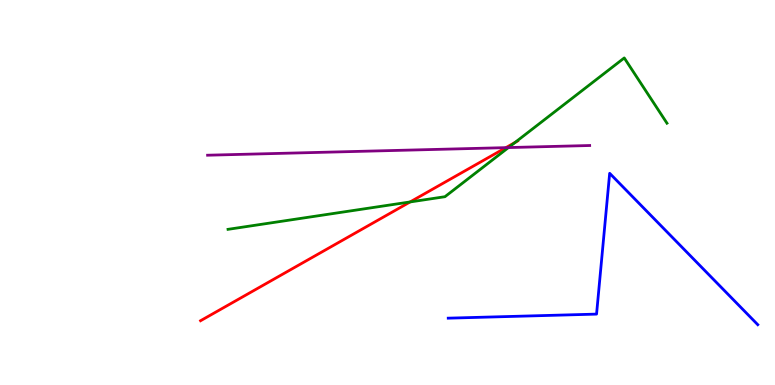[{'lines': ['blue', 'red'], 'intersections': []}, {'lines': ['green', 'red'], 'intersections': [{'x': 5.29, 'y': 4.75}, {'x': 6.65, 'y': 6.3}]}, {'lines': ['purple', 'red'], 'intersections': [{'x': 6.53, 'y': 6.17}]}, {'lines': ['blue', 'green'], 'intersections': []}, {'lines': ['blue', 'purple'], 'intersections': []}, {'lines': ['green', 'purple'], 'intersections': [{'x': 6.56, 'y': 6.17}]}]